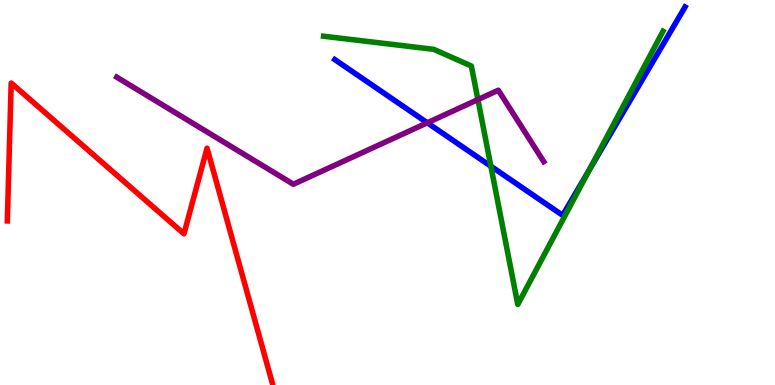[{'lines': ['blue', 'red'], 'intersections': []}, {'lines': ['green', 'red'], 'intersections': []}, {'lines': ['purple', 'red'], 'intersections': []}, {'lines': ['blue', 'green'], 'intersections': [{'x': 6.33, 'y': 5.68}, {'x': 7.6, 'y': 5.59}]}, {'lines': ['blue', 'purple'], 'intersections': [{'x': 5.51, 'y': 6.81}]}, {'lines': ['green', 'purple'], 'intersections': [{'x': 6.17, 'y': 7.41}]}]